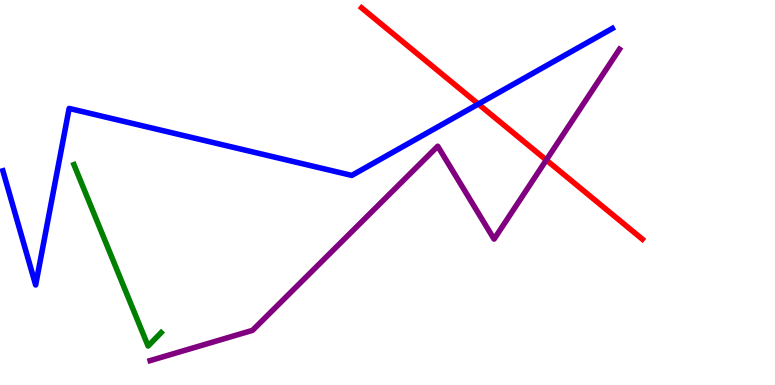[{'lines': ['blue', 'red'], 'intersections': [{'x': 6.17, 'y': 7.3}]}, {'lines': ['green', 'red'], 'intersections': []}, {'lines': ['purple', 'red'], 'intersections': [{'x': 7.05, 'y': 5.84}]}, {'lines': ['blue', 'green'], 'intersections': []}, {'lines': ['blue', 'purple'], 'intersections': []}, {'lines': ['green', 'purple'], 'intersections': []}]